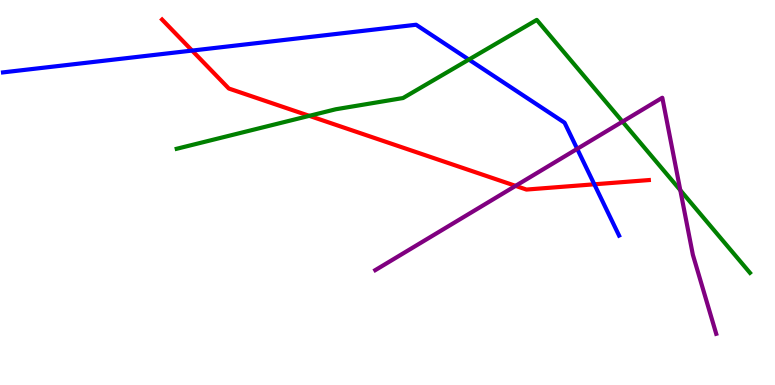[{'lines': ['blue', 'red'], 'intersections': [{'x': 2.48, 'y': 8.69}, {'x': 7.67, 'y': 5.21}]}, {'lines': ['green', 'red'], 'intersections': [{'x': 3.99, 'y': 6.99}]}, {'lines': ['purple', 'red'], 'intersections': [{'x': 6.65, 'y': 5.17}]}, {'lines': ['blue', 'green'], 'intersections': [{'x': 6.05, 'y': 8.45}]}, {'lines': ['blue', 'purple'], 'intersections': [{'x': 7.45, 'y': 6.13}]}, {'lines': ['green', 'purple'], 'intersections': [{'x': 8.03, 'y': 6.84}, {'x': 8.78, 'y': 5.06}]}]